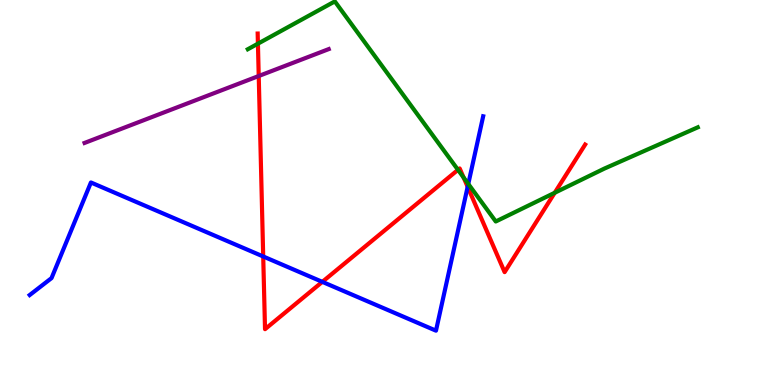[{'lines': ['blue', 'red'], 'intersections': [{'x': 3.4, 'y': 3.34}, {'x': 4.16, 'y': 2.68}, {'x': 6.03, 'y': 5.15}]}, {'lines': ['green', 'red'], 'intersections': [{'x': 3.33, 'y': 8.87}, {'x': 5.91, 'y': 5.59}, {'x': 5.98, 'y': 5.39}, {'x': 7.16, 'y': 4.99}]}, {'lines': ['purple', 'red'], 'intersections': [{'x': 3.34, 'y': 8.03}]}, {'lines': ['blue', 'green'], 'intersections': [{'x': 6.04, 'y': 5.22}]}, {'lines': ['blue', 'purple'], 'intersections': []}, {'lines': ['green', 'purple'], 'intersections': []}]